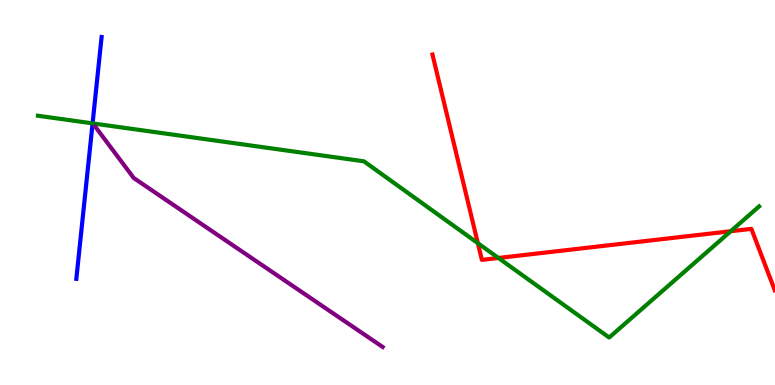[{'lines': ['blue', 'red'], 'intersections': []}, {'lines': ['green', 'red'], 'intersections': [{'x': 6.17, 'y': 3.68}, {'x': 6.43, 'y': 3.3}, {'x': 9.43, 'y': 3.99}]}, {'lines': ['purple', 'red'], 'intersections': []}, {'lines': ['blue', 'green'], 'intersections': [{'x': 1.19, 'y': 6.8}]}, {'lines': ['blue', 'purple'], 'intersections': []}, {'lines': ['green', 'purple'], 'intersections': []}]